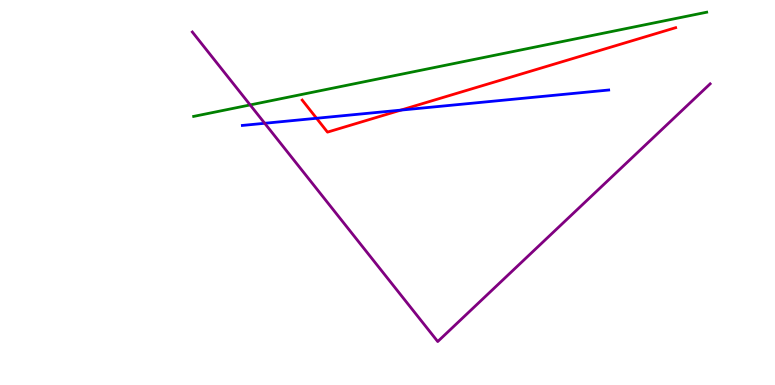[{'lines': ['blue', 'red'], 'intersections': [{'x': 4.08, 'y': 6.93}, {'x': 5.17, 'y': 7.14}]}, {'lines': ['green', 'red'], 'intersections': []}, {'lines': ['purple', 'red'], 'intersections': []}, {'lines': ['blue', 'green'], 'intersections': []}, {'lines': ['blue', 'purple'], 'intersections': [{'x': 3.42, 'y': 6.8}]}, {'lines': ['green', 'purple'], 'intersections': [{'x': 3.23, 'y': 7.27}]}]